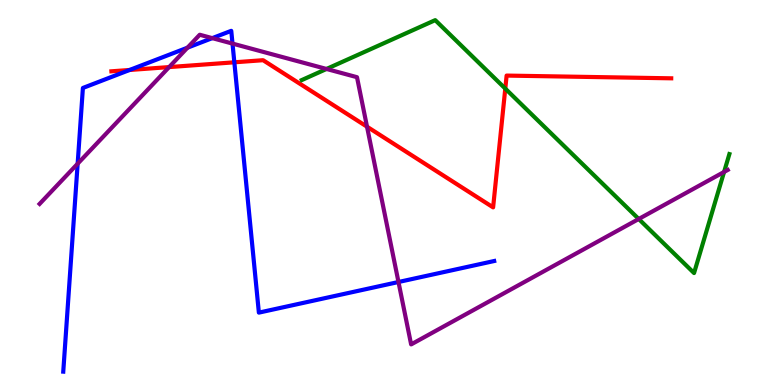[{'lines': ['blue', 'red'], 'intersections': [{'x': 1.67, 'y': 8.18}, {'x': 3.02, 'y': 8.38}]}, {'lines': ['green', 'red'], 'intersections': [{'x': 6.52, 'y': 7.7}]}, {'lines': ['purple', 'red'], 'intersections': [{'x': 2.18, 'y': 8.26}, {'x': 4.74, 'y': 6.71}]}, {'lines': ['blue', 'green'], 'intersections': []}, {'lines': ['blue', 'purple'], 'intersections': [{'x': 1.0, 'y': 5.75}, {'x': 2.42, 'y': 8.76}, {'x': 2.74, 'y': 9.01}, {'x': 3.0, 'y': 8.87}, {'x': 5.14, 'y': 2.68}]}, {'lines': ['green', 'purple'], 'intersections': [{'x': 4.21, 'y': 8.21}, {'x': 8.24, 'y': 4.31}, {'x': 9.34, 'y': 5.53}]}]